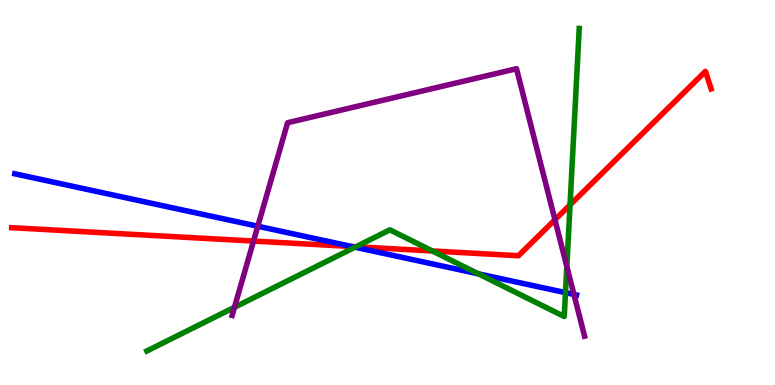[{'lines': ['blue', 'red'], 'intersections': [{'x': 4.54, 'y': 3.6}]}, {'lines': ['green', 'red'], 'intersections': [{'x': 4.59, 'y': 3.59}, {'x': 5.58, 'y': 3.48}, {'x': 7.36, 'y': 4.68}]}, {'lines': ['purple', 'red'], 'intersections': [{'x': 3.27, 'y': 3.74}, {'x': 7.16, 'y': 4.29}]}, {'lines': ['blue', 'green'], 'intersections': [{'x': 4.58, 'y': 3.58}, {'x': 6.17, 'y': 2.89}, {'x': 7.3, 'y': 2.4}]}, {'lines': ['blue', 'purple'], 'intersections': [{'x': 3.33, 'y': 4.12}, {'x': 7.41, 'y': 2.35}]}, {'lines': ['green', 'purple'], 'intersections': [{'x': 3.03, 'y': 2.02}, {'x': 7.31, 'y': 3.08}]}]